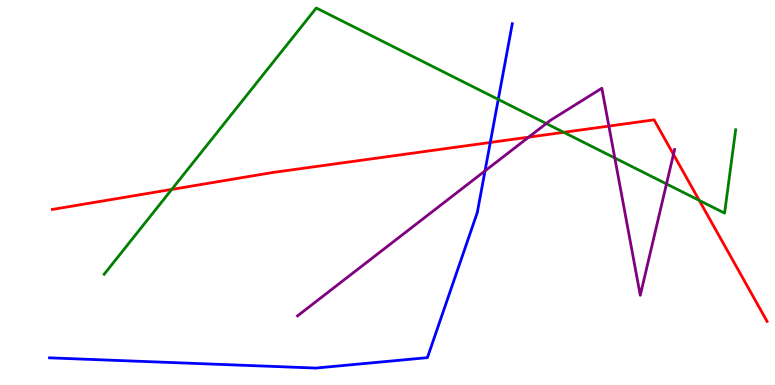[{'lines': ['blue', 'red'], 'intersections': [{'x': 6.33, 'y': 6.3}]}, {'lines': ['green', 'red'], 'intersections': [{'x': 2.22, 'y': 5.08}, {'x': 7.27, 'y': 6.56}, {'x': 9.02, 'y': 4.79}]}, {'lines': ['purple', 'red'], 'intersections': [{'x': 6.82, 'y': 6.44}, {'x': 7.86, 'y': 6.73}, {'x': 8.69, 'y': 5.99}]}, {'lines': ['blue', 'green'], 'intersections': [{'x': 6.43, 'y': 7.42}]}, {'lines': ['blue', 'purple'], 'intersections': [{'x': 6.26, 'y': 5.56}]}, {'lines': ['green', 'purple'], 'intersections': [{'x': 7.05, 'y': 6.79}, {'x': 7.93, 'y': 5.9}, {'x': 8.6, 'y': 5.22}]}]